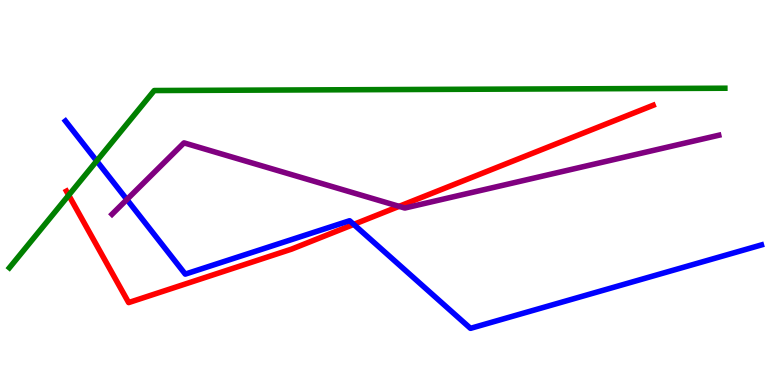[{'lines': ['blue', 'red'], 'intersections': [{'x': 4.56, 'y': 4.17}]}, {'lines': ['green', 'red'], 'intersections': [{'x': 0.887, 'y': 4.93}]}, {'lines': ['purple', 'red'], 'intersections': [{'x': 5.15, 'y': 4.64}]}, {'lines': ['blue', 'green'], 'intersections': [{'x': 1.25, 'y': 5.82}]}, {'lines': ['blue', 'purple'], 'intersections': [{'x': 1.64, 'y': 4.82}]}, {'lines': ['green', 'purple'], 'intersections': []}]